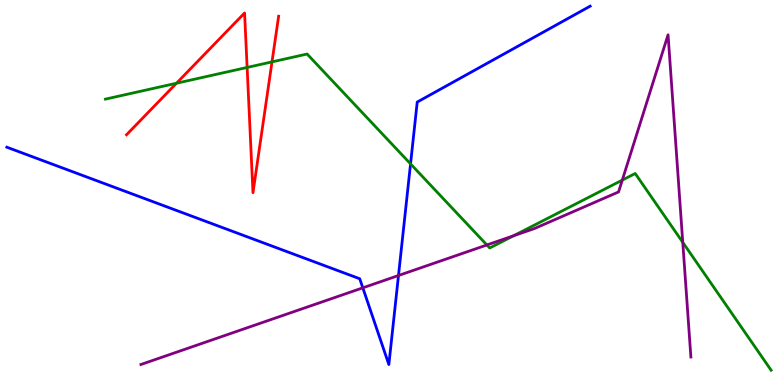[{'lines': ['blue', 'red'], 'intersections': []}, {'lines': ['green', 'red'], 'intersections': [{'x': 2.28, 'y': 7.84}, {'x': 3.19, 'y': 8.25}, {'x': 3.51, 'y': 8.39}]}, {'lines': ['purple', 'red'], 'intersections': []}, {'lines': ['blue', 'green'], 'intersections': [{'x': 5.3, 'y': 5.74}]}, {'lines': ['blue', 'purple'], 'intersections': [{'x': 4.68, 'y': 2.52}, {'x': 5.14, 'y': 2.84}]}, {'lines': ['green', 'purple'], 'intersections': [{'x': 6.28, 'y': 3.64}, {'x': 6.63, 'y': 3.88}, {'x': 8.03, 'y': 5.32}, {'x': 8.81, 'y': 3.71}]}]